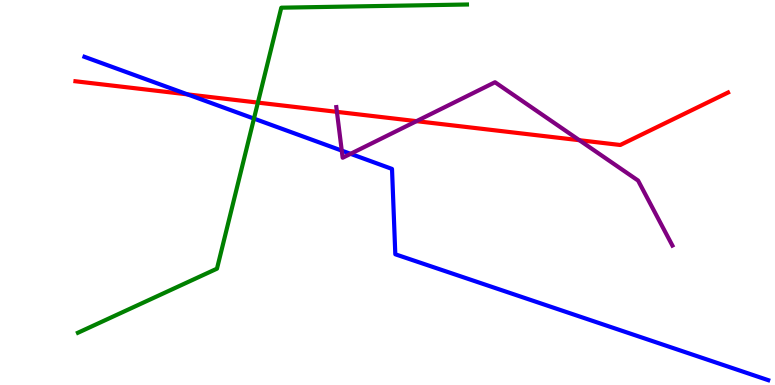[{'lines': ['blue', 'red'], 'intersections': [{'x': 2.42, 'y': 7.55}]}, {'lines': ['green', 'red'], 'intersections': [{'x': 3.33, 'y': 7.33}]}, {'lines': ['purple', 'red'], 'intersections': [{'x': 4.35, 'y': 7.09}, {'x': 5.37, 'y': 6.85}, {'x': 7.48, 'y': 6.36}]}, {'lines': ['blue', 'green'], 'intersections': [{'x': 3.28, 'y': 6.92}]}, {'lines': ['blue', 'purple'], 'intersections': [{'x': 4.41, 'y': 6.09}, {'x': 4.52, 'y': 6.0}]}, {'lines': ['green', 'purple'], 'intersections': []}]